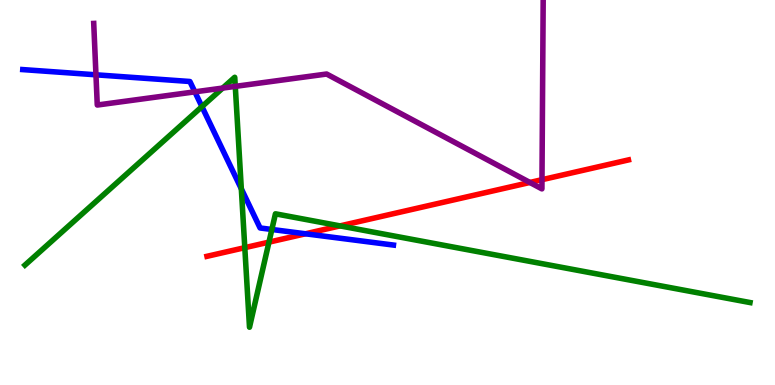[{'lines': ['blue', 'red'], 'intersections': [{'x': 3.94, 'y': 3.93}]}, {'lines': ['green', 'red'], 'intersections': [{'x': 3.16, 'y': 3.57}, {'x': 3.47, 'y': 3.71}, {'x': 4.39, 'y': 4.13}]}, {'lines': ['purple', 'red'], 'intersections': [{'x': 6.84, 'y': 5.26}, {'x': 6.99, 'y': 5.33}]}, {'lines': ['blue', 'green'], 'intersections': [{'x': 2.61, 'y': 7.23}, {'x': 3.11, 'y': 5.1}, {'x': 3.51, 'y': 4.04}]}, {'lines': ['blue', 'purple'], 'intersections': [{'x': 1.24, 'y': 8.06}, {'x': 2.51, 'y': 7.61}]}, {'lines': ['green', 'purple'], 'intersections': [{'x': 2.87, 'y': 7.71}, {'x': 3.04, 'y': 7.76}]}]